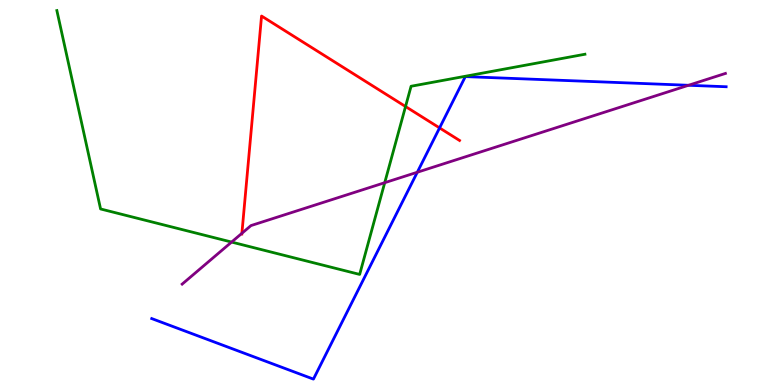[{'lines': ['blue', 'red'], 'intersections': [{'x': 5.67, 'y': 6.68}]}, {'lines': ['green', 'red'], 'intersections': [{'x': 5.23, 'y': 7.23}]}, {'lines': ['purple', 'red'], 'intersections': [{'x': 3.12, 'y': 3.94}]}, {'lines': ['blue', 'green'], 'intersections': []}, {'lines': ['blue', 'purple'], 'intersections': [{'x': 5.38, 'y': 5.53}, {'x': 8.88, 'y': 7.78}]}, {'lines': ['green', 'purple'], 'intersections': [{'x': 2.99, 'y': 3.71}, {'x': 4.96, 'y': 5.25}]}]